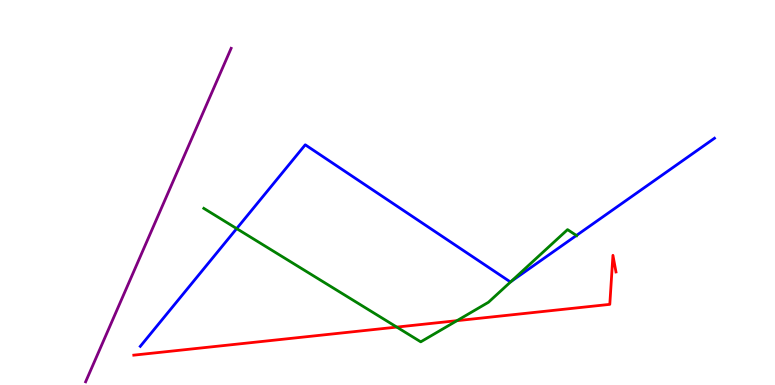[{'lines': ['blue', 'red'], 'intersections': []}, {'lines': ['green', 'red'], 'intersections': [{'x': 5.12, 'y': 1.5}, {'x': 5.9, 'y': 1.67}]}, {'lines': ['purple', 'red'], 'intersections': []}, {'lines': ['blue', 'green'], 'intersections': [{'x': 3.05, 'y': 4.06}, {'x': 6.59, 'y': 2.69}, {'x': 7.44, 'y': 3.88}]}, {'lines': ['blue', 'purple'], 'intersections': []}, {'lines': ['green', 'purple'], 'intersections': []}]